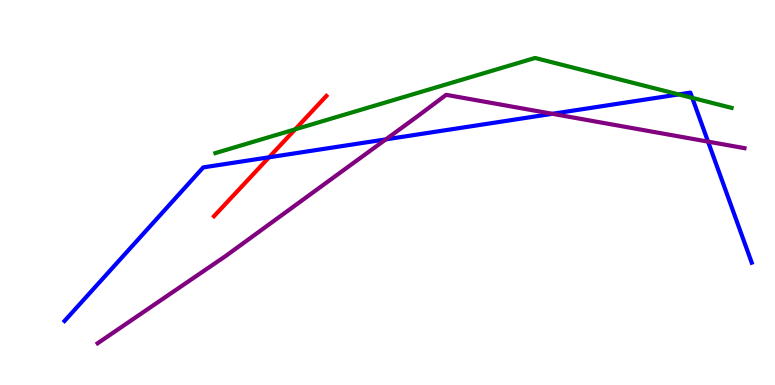[{'lines': ['blue', 'red'], 'intersections': [{'x': 3.47, 'y': 5.91}]}, {'lines': ['green', 'red'], 'intersections': [{'x': 3.81, 'y': 6.64}]}, {'lines': ['purple', 'red'], 'intersections': []}, {'lines': ['blue', 'green'], 'intersections': [{'x': 8.76, 'y': 7.55}, {'x': 8.93, 'y': 7.46}]}, {'lines': ['blue', 'purple'], 'intersections': [{'x': 4.98, 'y': 6.38}, {'x': 7.13, 'y': 7.04}, {'x': 9.14, 'y': 6.32}]}, {'lines': ['green', 'purple'], 'intersections': []}]